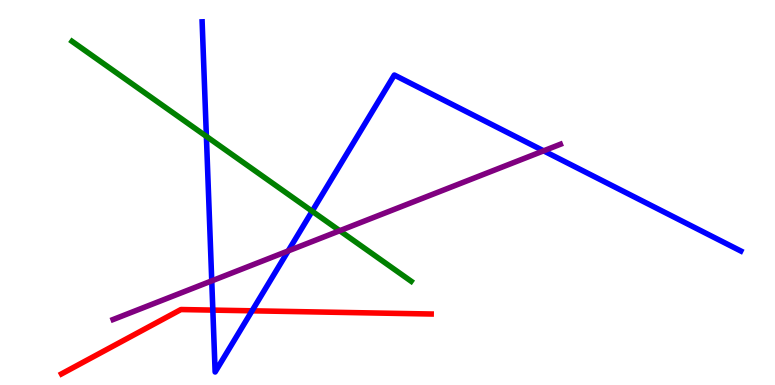[{'lines': ['blue', 'red'], 'intersections': [{'x': 2.75, 'y': 1.95}, {'x': 3.25, 'y': 1.93}]}, {'lines': ['green', 'red'], 'intersections': []}, {'lines': ['purple', 'red'], 'intersections': []}, {'lines': ['blue', 'green'], 'intersections': [{'x': 2.66, 'y': 6.46}, {'x': 4.03, 'y': 4.51}]}, {'lines': ['blue', 'purple'], 'intersections': [{'x': 2.73, 'y': 2.7}, {'x': 3.72, 'y': 3.48}, {'x': 7.01, 'y': 6.08}]}, {'lines': ['green', 'purple'], 'intersections': [{'x': 4.38, 'y': 4.01}]}]